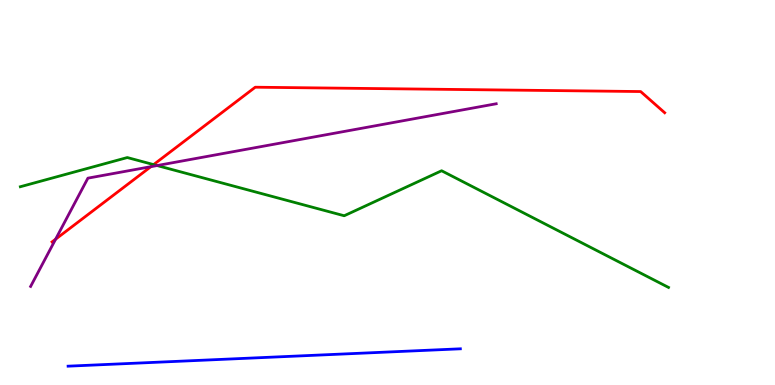[{'lines': ['blue', 'red'], 'intersections': []}, {'lines': ['green', 'red'], 'intersections': [{'x': 1.98, 'y': 5.72}]}, {'lines': ['purple', 'red'], 'intersections': [{'x': 0.718, 'y': 3.79}, {'x': 1.95, 'y': 5.67}]}, {'lines': ['blue', 'green'], 'intersections': []}, {'lines': ['blue', 'purple'], 'intersections': []}, {'lines': ['green', 'purple'], 'intersections': [{'x': 2.03, 'y': 5.7}]}]